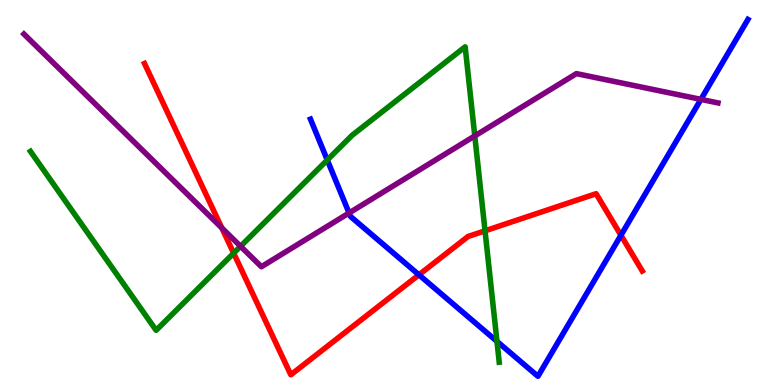[{'lines': ['blue', 'red'], 'intersections': [{'x': 5.41, 'y': 2.86}, {'x': 8.01, 'y': 3.89}]}, {'lines': ['green', 'red'], 'intersections': [{'x': 3.01, 'y': 3.42}, {'x': 6.26, 'y': 4.0}]}, {'lines': ['purple', 'red'], 'intersections': [{'x': 2.86, 'y': 4.08}]}, {'lines': ['blue', 'green'], 'intersections': [{'x': 4.22, 'y': 5.84}, {'x': 6.41, 'y': 1.13}]}, {'lines': ['blue', 'purple'], 'intersections': [{'x': 4.5, 'y': 4.47}, {'x': 9.04, 'y': 7.42}]}, {'lines': ['green', 'purple'], 'intersections': [{'x': 3.1, 'y': 3.6}, {'x': 6.13, 'y': 6.47}]}]